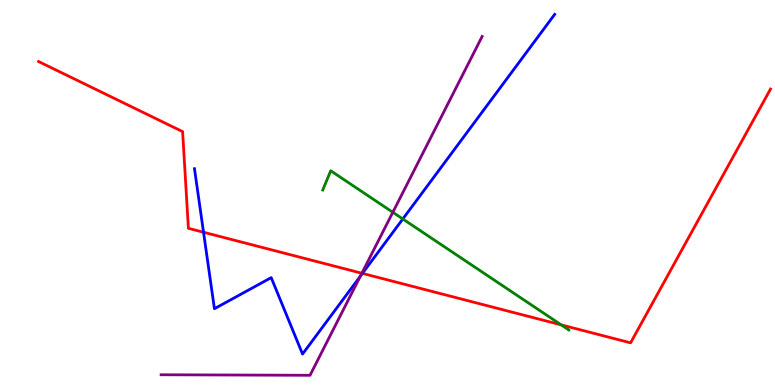[{'lines': ['blue', 'red'], 'intersections': [{'x': 2.63, 'y': 3.97}, {'x': 4.68, 'y': 2.9}]}, {'lines': ['green', 'red'], 'intersections': [{'x': 7.24, 'y': 1.56}]}, {'lines': ['purple', 'red'], 'intersections': [{'x': 4.67, 'y': 2.9}]}, {'lines': ['blue', 'green'], 'intersections': [{'x': 5.2, 'y': 4.31}]}, {'lines': ['blue', 'purple'], 'intersections': [{'x': 4.65, 'y': 2.83}]}, {'lines': ['green', 'purple'], 'intersections': [{'x': 5.07, 'y': 4.49}]}]